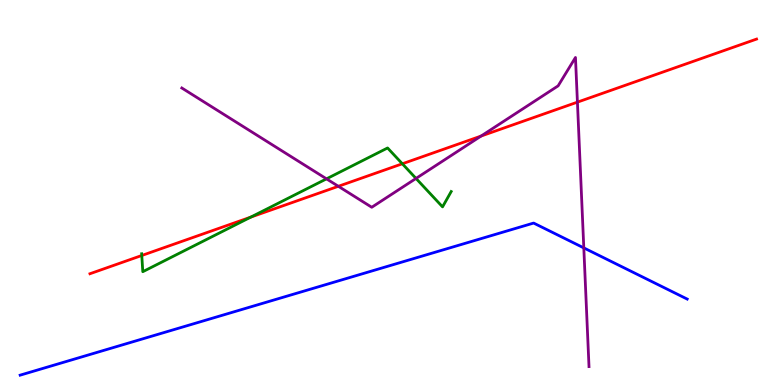[{'lines': ['blue', 'red'], 'intersections': []}, {'lines': ['green', 'red'], 'intersections': [{'x': 1.83, 'y': 3.36}, {'x': 3.24, 'y': 4.36}, {'x': 5.19, 'y': 5.75}]}, {'lines': ['purple', 'red'], 'intersections': [{'x': 4.37, 'y': 5.16}, {'x': 6.21, 'y': 6.47}, {'x': 7.45, 'y': 7.35}]}, {'lines': ['blue', 'green'], 'intersections': []}, {'lines': ['blue', 'purple'], 'intersections': [{'x': 7.53, 'y': 3.56}]}, {'lines': ['green', 'purple'], 'intersections': [{'x': 4.21, 'y': 5.35}, {'x': 5.37, 'y': 5.37}]}]